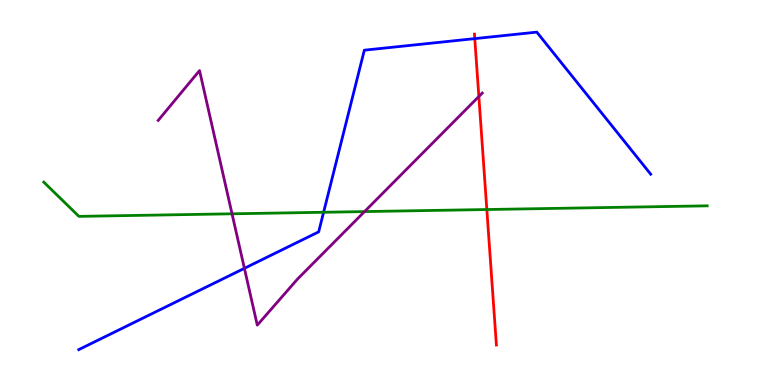[{'lines': ['blue', 'red'], 'intersections': [{'x': 6.13, 'y': 9.0}]}, {'lines': ['green', 'red'], 'intersections': [{'x': 6.28, 'y': 4.56}]}, {'lines': ['purple', 'red'], 'intersections': [{'x': 6.18, 'y': 7.49}]}, {'lines': ['blue', 'green'], 'intersections': [{'x': 4.18, 'y': 4.49}]}, {'lines': ['blue', 'purple'], 'intersections': [{'x': 3.15, 'y': 3.03}]}, {'lines': ['green', 'purple'], 'intersections': [{'x': 2.99, 'y': 4.45}, {'x': 4.7, 'y': 4.5}]}]